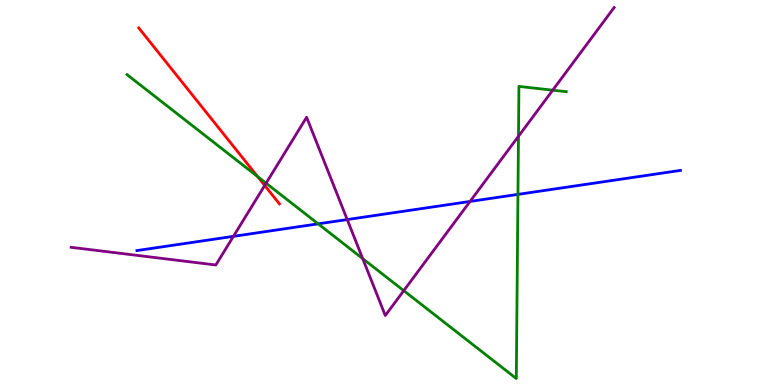[{'lines': ['blue', 'red'], 'intersections': []}, {'lines': ['green', 'red'], 'intersections': [{'x': 3.32, 'y': 5.41}]}, {'lines': ['purple', 'red'], 'intersections': [{'x': 3.42, 'y': 5.18}]}, {'lines': ['blue', 'green'], 'intersections': [{'x': 4.11, 'y': 4.19}, {'x': 6.68, 'y': 4.95}]}, {'lines': ['blue', 'purple'], 'intersections': [{'x': 3.01, 'y': 3.86}, {'x': 4.48, 'y': 4.3}, {'x': 6.07, 'y': 4.77}]}, {'lines': ['green', 'purple'], 'intersections': [{'x': 3.43, 'y': 5.24}, {'x': 4.68, 'y': 3.28}, {'x': 5.21, 'y': 2.45}, {'x': 6.69, 'y': 6.46}, {'x': 7.13, 'y': 7.66}]}]